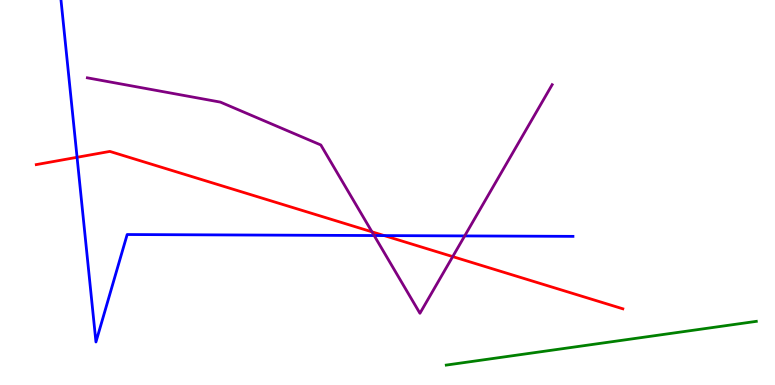[{'lines': ['blue', 'red'], 'intersections': [{'x': 0.994, 'y': 5.91}, {'x': 4.96, 'y': 3.88}]}, {'lines': ['green', 'red'], 'intersections': []}, {'lines': ['purple', 'red'], 'intersections': [{'x': 4.8, 'y': 3.98}, {'x': 5.84, 'y': 3.33}]}, {'lines': ['blue', 'green'], 'intersections': []}, {'lines': ['blue', 'purple'], 'intersections': [{'x': 4.83, 'y': 3.88}, {'x': 6.0, 'y': 3.87}]}, {'lines': ['green', 'purple'], 'intersections': []}]